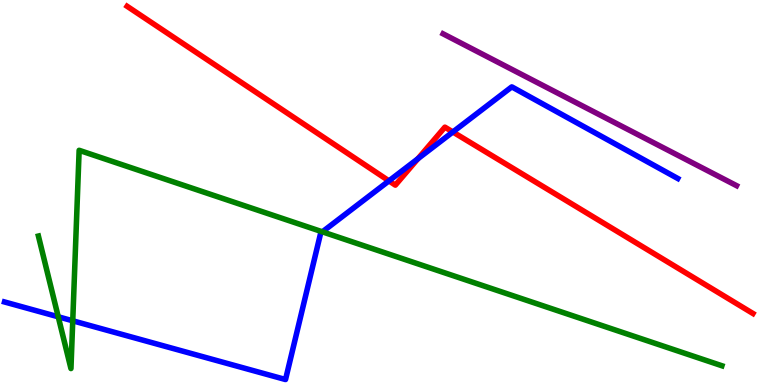[{'lines': ['blue', 'red'], 'intersections': [{'x': 5.02, 'y': 5.3}, {'x': 5.39, 'y': 5.88}, {'x': 5.84, 'y': 6.57}]}, {'lines': ['green', 'red'], 'intersections': []}, {'lines': ['purple', 'red'], 'intersections': []}, {'lines': ['blue', 'green'], 'intersections': [{'x': 0.751, 'y': 1.77}, {'x': 0.939, 'y': 1.67}, {'x': 4.16, 'y': 3.98}]}, {'lines': ['blue', 'purple'], 'intersections': []}, {'lines': ['green', 'purple'], 'intersections': []}]